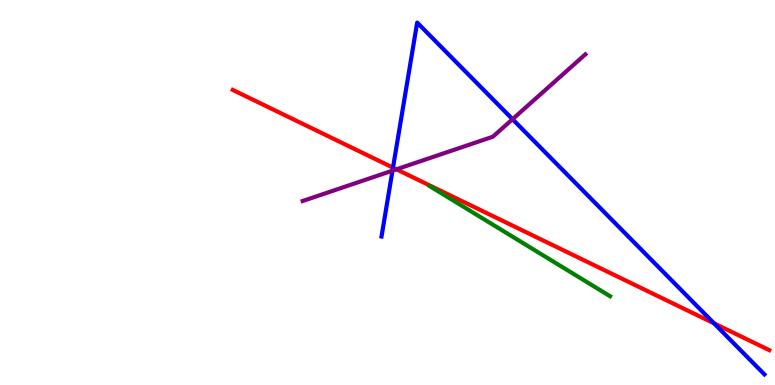[{'lines': ['blue', 'red'], 'intersections': [{'x': 5.07, 'y': 5.65}, {'x': 9.21, 'y': 1.6}]}, {'lines': ['green', 'red'], 'intersections': []}, {'lines': ['purple', 'red'], 'intersections': [{'x': 5.12, 'y': 5.6}]}, {'lines': ['blue', 'green'], 'intersections': []}, {'lines': ['blue', 'purple'], 'intersections': [{'x': 5.06, 'y': 5.57}, {'x': 6.61, 'y': 6.9}]}, {'lines': ['green', 'purple'], 'intersections': []}]